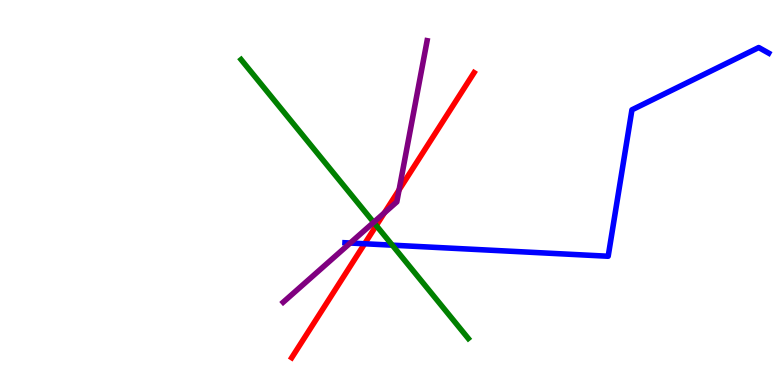[{'lines': ['blue', 'red'], 'intersections': [{'x': 4.7, 'y': 3.67}]}, {'lines': ['green', 'red'], 'intersections': [{'x': 4.86, 'y': 4.14}]}, {'lines': ['purple', 'red'], 'intersections': [{'x': 4.96, 'y': 4.47}, {'x': 5.15, 'y': 5.07}]}, {'lines': ['blue', 'green'], 'intersections': [{'x': 5.06, 'y': 3.63}]}, {'lines': ['blue', 'purple'], 'intersections': [{'x': 4.52, 'y': 3.69}]}, {'lines': ['green', 'purple'], 'intersections': [{'x': 4.82, 'y': 4.23}]}]